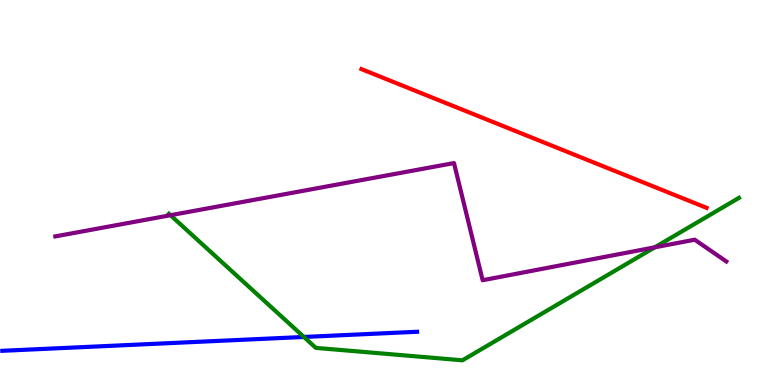[{'lines': ['blue', 'red'], 'intersections': []}, {'lines': ['green', 'red'], 'intersections': []}, {'lines': ['purple', 'red'], 'intersections': []}, {'lines': ['blue', 'green'], 'intersections': [{'x': 3.92, 'y': 1.25}]}, {'lines': ['blue', 'purple'], 'intersections': []}, {'lines': ['green', 'purple'], 'intersections': [{'x': 2.2, 'y': 4.41}, {'x': 8.45, 'y': 3.58}]}]